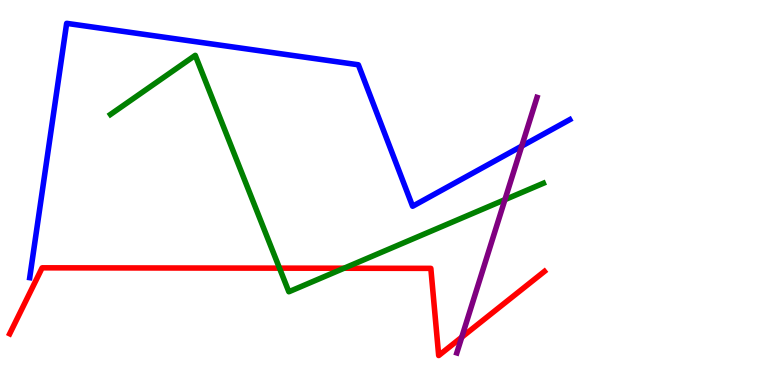[{'lines': ['blue', 'red'], 'intersections': []}, {'lines': ['green', 'red'], 'intersections': [{'x': 3.61, 'y': 3.04}, {'x': 4.44, 'y': 3.03}]}, {'lines': ['purple', 'red'], 'intersections': [{'x': 5.96, 'y': 1.24}]}, {'lines': ['blue', 'green'], 'intersections': []}, {'lines': ['blue', 'purple'], 'intersections': [{'x': 6.73, 'y': 6.2}]}, {'lines': ['green', 'purple'], 'intersections': [{'x': 6.52, 'y': 4.81}]}]